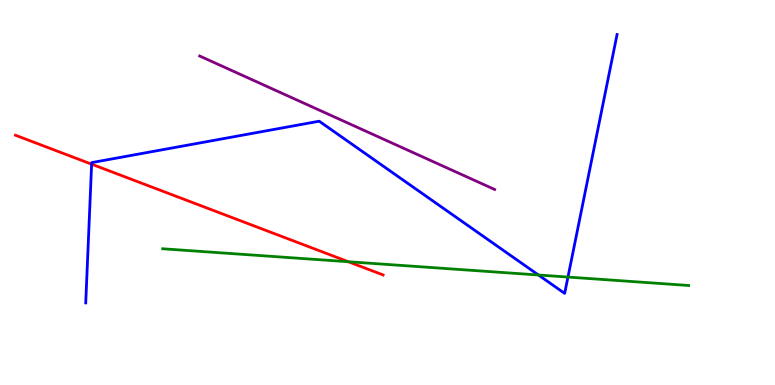[{'lines': ['blue', 'red'], 'intersections': [{'x': 1.18, 'y': 5.74}]}, {'lines': ['green', 'red'], 'intersections': [{'x': 4.49, 'y': 3.2}]}, {'lines': ['purple', 'red'], 'intersections': []}, {'lines': ['blue', 'green'], 'intersections': [{'x': 6.95, 'y': 2.86}, {'x': 7.33, 'y': 2.8}]}, {'lines': ['blue', 'purple'], 'intersections': []}, {'lines': ['green', 'purple'], 'intersections': []}]